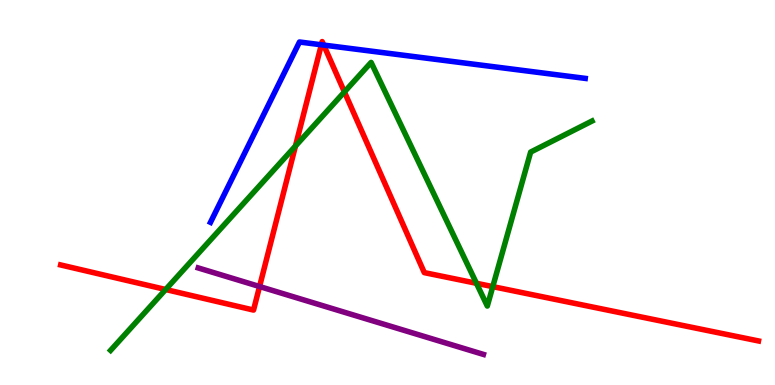[{'lines': ['blue', 'red'], 'intersections': [{'x': 4.15, 'y': 8.84}, {'x': 4.18, 'y': 8.83}]}, {'lines': ['green', 'red'], 'intersections': [{'x': 2.14, 'y': 2.48}, {'x': 3.81, 'y': 6.21}, {'x': 4.44, 'y': 7.61}, {'x': 6.15, 'y': 2.64}, {'x': 6.36, 'y': 2.56}]}, {'lines': ['purple', 'red'], 'intersections': [{'x': 3.35, 'y': 2.56}]}, {'lines': ['blue', 'green'], 'intersections': []}, {'lines': ['blue', 'purple'], 'intersections': []}, {'lines': ['green', 'purple'], 'intersections': []}]